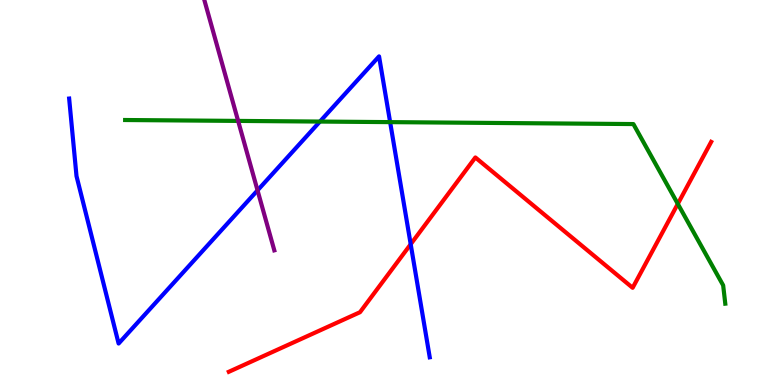[{'lines': ['blue', 'red'], 'intersections': [{'x': 5.3, 'y': 3.66}]}, {'lines': ['green', 'red'], 'intersections': [{'x': 8.75, 'y': 4.7}]}, {'lines': ['purple', 'red'], 'intersections': []}, {'lines': ['blue', 'green'], 'intersections': [{'x': 4.13, 'y': 6.84}, {'x': 5.03, 'y': 6.83}]}, {'lines': ['blue', 'purple'], 'intersections': [{'x': 3.32, 'y': 5.06}]}, {'lines': ['green', 'purple'], 'intersections': [{'x': 3.07, 'y': 6.86}]}]